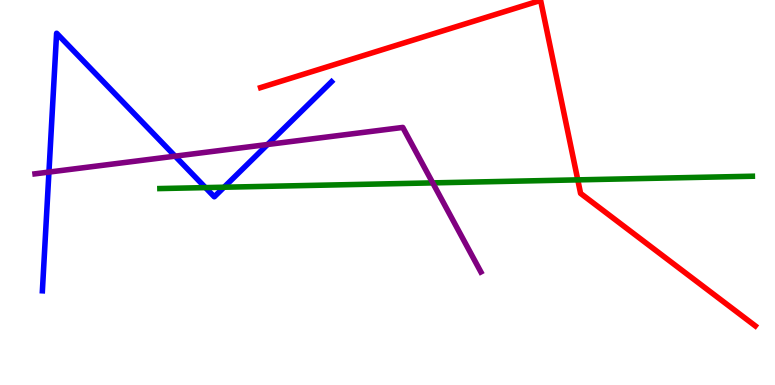[{'lines': ['blue', 'red'], 'intersections': []}, {'lines': ['green', 'red'], 'intersections': [{'x': 7.46, 'y': 5.33}]}, {'lines': ['purple', 'red'], 'intersections': []}, {'lines': ['blue', 'green'], 'intersections': [{'x': 2.65, 'y': 5.13}, {'x': 2.89, 'y': 5.14}]}, {'lines': ['blue', 'purple'], 'intersections': [{'x': 0.631, 'y': 5.53}, {'x': 2.26, 'y': 5.94}, {'x': 3.45, 'y': 6.25}]}, {'lines': ['green', 'purple'], 'intersections': [{'x': 5.58, 'y': 5.25}]}]